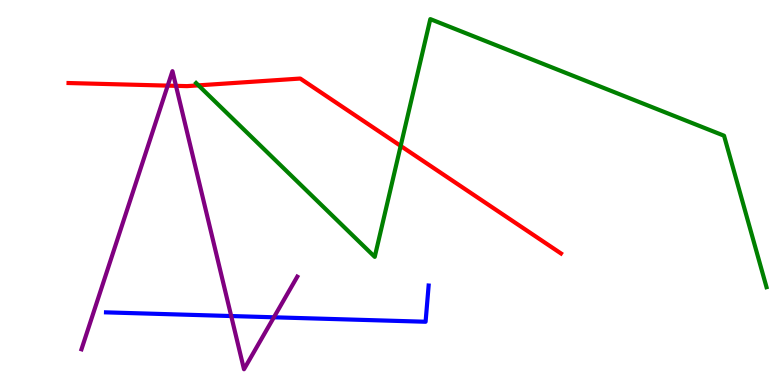[{'lines': ['blue', 'red'], 'intersections': []}, {'lines': ['green', 'red'], 'intersections': [{'x': 2.56, 'y': 7.78}, {'x': 5.17, 'y': 6.21}]}, {'lines': ['purple', 'red'], 'intersections': [{'x': 2.16, 'y': 7.78}, {'x': 2.27, 'y': 7.77}]}, {'lines': ['blue', 'green'], 'intersections': []}, {'lines': ['blue', 'purple'], 'intersections': [{'x': 2.98, 'y': 1.79}, {'x': 3.53, 'y': 1.76}]}, {'lines': ['green', 'purple'], 'intersections': []}]